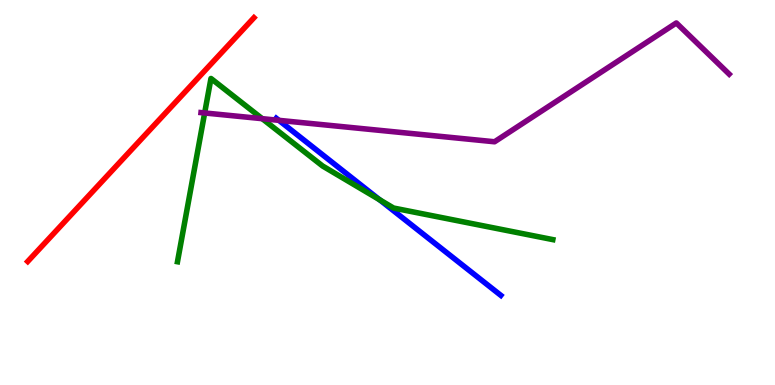[{'lines': ['blue', 'red'], 'intersections': []}, {'lines': ['green', 'red'], 'intersections': []}, {'lines': ['purple', 'red'], 'intersections': []}, {'lines': ['blue', 'green'], 'intersections': [{'x': 4.9, 'y': 4.81}]}, {'lines': ['blue', 'purple'], 'intersections': [{'x': 3.6, 'y': 6.87}]}, {'lines': ['green', 'purple'], 'intersections': [{'x': 2.64, 'y': 7.07}, {'x': 3.38, 'y': 6.92}]}]